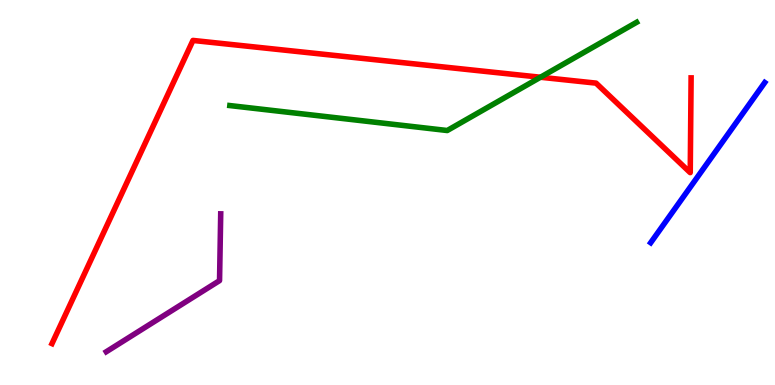[{'lines': ['blue', 'red'], 'intersections': []}, {'lines': ['green', 'red'], 'intersections': [{'x': 6.97, 'y': 7.99}]}, {'lines': ['purple', 'red'], 'intersections': []}, {'lines': ['blue', 'green'], 'intersections': []}, {'lines': ['blue', 'purple'], 'intersections': []}, {'lines': ['green', 'purple'], 'intersections': []}]